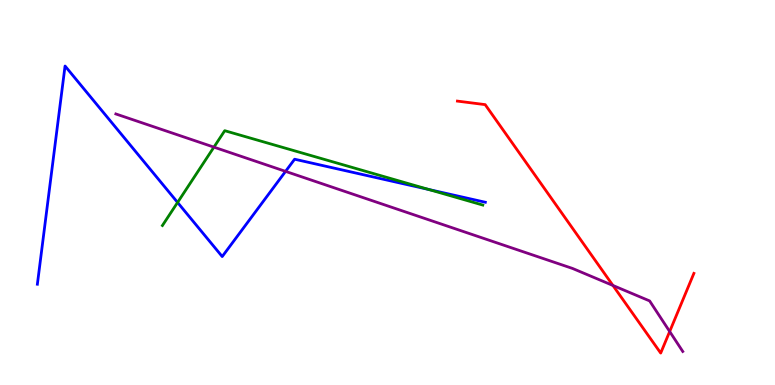[{'lines': ['blue', 'red'], 'intersections': []}, {'lines': ['green', 'red'], 'intersections': []}, {'lines': ['purple', 'red'], 'intersections': [{'x': 7.91, 'y': 2.59}, {'x': 8.64, 'y': 1.39}]}, {'lines': ['blue', 'green'], 'intersections': [{'x': 2.29, 'y': 4.74}, {'x': 5.53, 'y': 5.08}]}, {'lines': ['blue', 'purple'], 'intersections': [{'x': 3.68, 'y': 5.55}]}, {'lines': ['green', 'purple'], 'intersections': [{'x': 2.76, 'y': 6.18}]}]